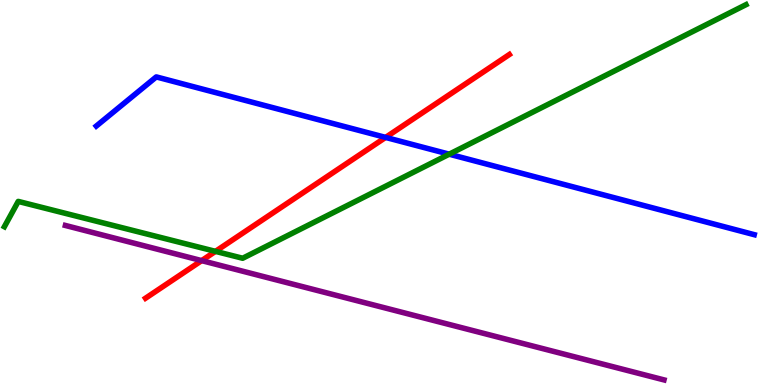[{'lines': ['blue', 'red'], 'intersections': [{'x': 4.98, 'y': 6.43}]}, {'lines': ['green', 'red'], 'intersections': [{'x': 2.78, 'y': 3.47}]}, {'lines': ['purple', 'red'], 'intersections': [{'x': 2.6, 'y': 3.23}]}, {'lines': ['blue', 'green'], 'intersections': [{'x': 5.8, 'y': 6.0}]}, {'lines': ['blue', 'purple'], 'intersections': []}, {'lines': ['green', 'purple'], 'intersections': []}]